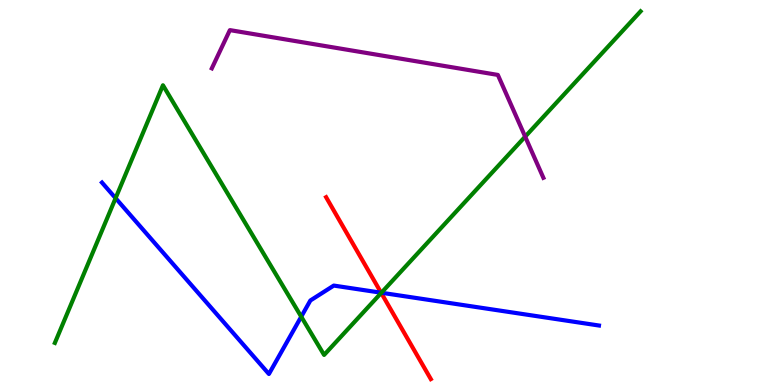[{'lines': ['blue', 'red'], 'intersections': [{'x': 4.92, 'y': 2.4}]}, {'lines': ['green', 'red'], 'intersections': [{'x': 4.92, 'y': 2.39}]}, {'lines': ['purple', 'red'], 'intersections': []}, {'lines': ['blue', 'green'], 'intersections': [{'x': 1.49, 'y': 4.85}, {'x': 3.89, 'y': 1.77}, {'x': 4.92, 'y': 2.4}]}, {'lines': ['blue', 'purple'], 'intersections': []}, {'lines': ['green', 'purple'], 'intersections': [{'x': 6.78, 'y': 6.45}]}]